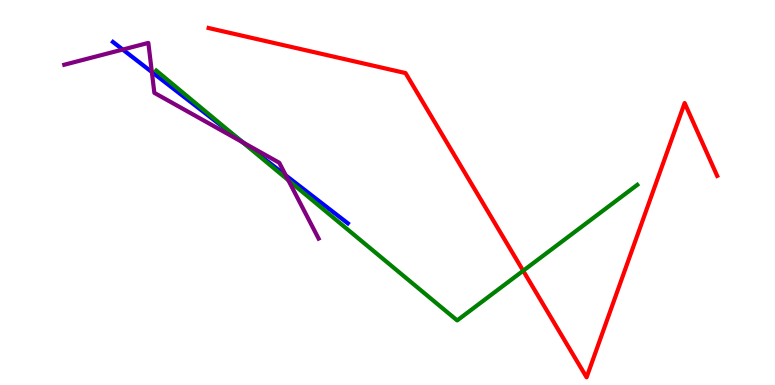[{'lines': ['blue', 'red'], 'intersections': []}, {'lines': ['green', 'red'], 'intersections': [{'x': 6.75, 'y': 2.97}]}, {'lines': ['purple', 'red'], 'intersections': []}, {'lines': ['blue', 'green'], 'intersections': [{'x': 3.09, 'y': 6.37}]}, {'lines': ['blue', 'purple'], 'intersections': [{'x': 1.58, 'y': 8.71}, {'x': 1.96, 'y': 8.13}, {'x': 3.14, 'y': 6.29}, {'x': 3.69, 'y': 5.44}]}, {'lines': ['green', 'purple'], 'intersections': [{'x': 3.13, 'y': 6.31}, {'x': 3.72, 'y': 5.32}]}]